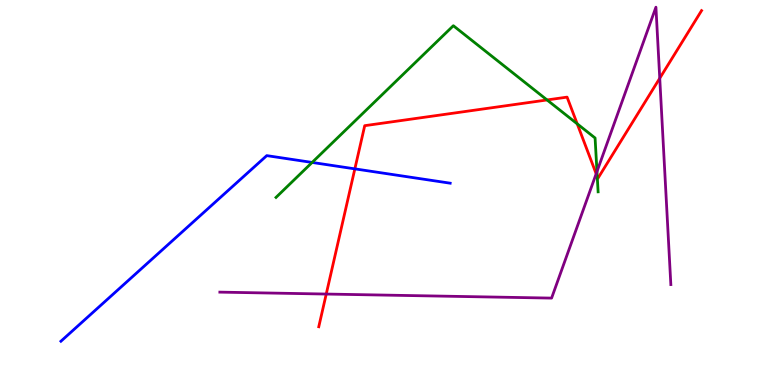[{'lines': ['blue', 'red'], 'intersections': [{'x': 4.58, 'y': 5.61}]}, {'lines': ['green', 'red'], 'intersections': [{'x': 7.06, 'y': 7.4}, {'x': 7.45, 'y': 6.78}, {'x': 7.71, 'y': 5.41}]}, {'lines': ['purple', 'red'], 'intersections': [{'x': 4.21, 'y': 2.36}, {'x': 7.69, 'y': 5.49}, {'x': 8.51, 'y': 7.97}]}, {'lines': ['blue', 'green'], 'intersections': [{'x': 4.03, 'y': 5.78}]}, {'lines': ['blue', 'purple'], 'intersections': []}, {'lines': ['green', 'purple'], 'intersections': [{'x': 7.7, 'y': 5.54}]}]